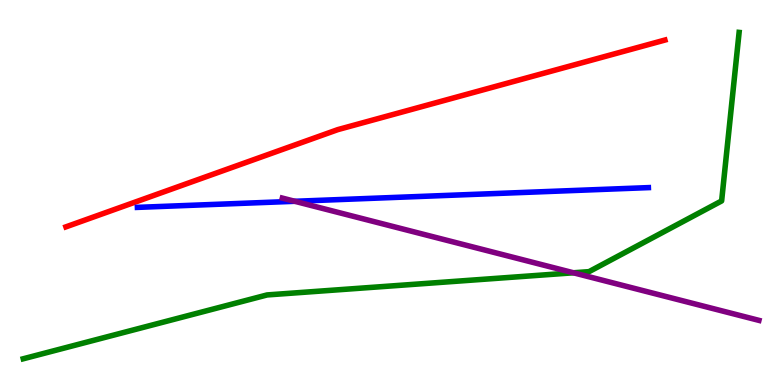[{'lines': ['blue', 'red'], 'intersections': []}, {'lines': ['green', 'red'], 'intersections': []}, {'lines': ['purple', 'red'], 'intersections': []}, {'lines': ['blue', 'green'], 'intersections': []}, {'lines': ['blue', 'purple'], 'intersections': [{'x': 3.8, 'y': 4.77}]}, {'lines': ['green', 'purple'], 'intersections': [{'x': 7.4, 'y': 2.91}]}]